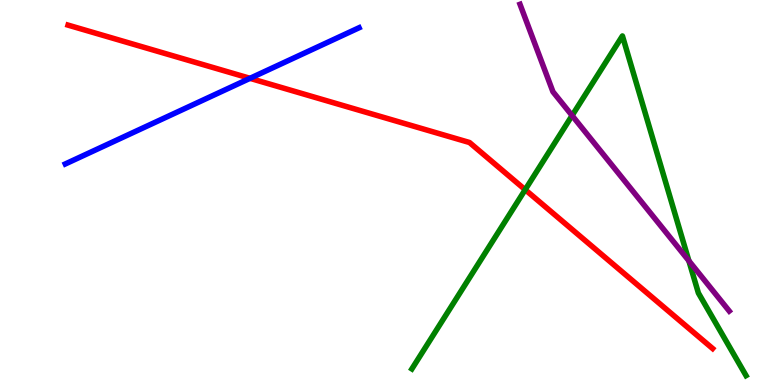[{'lines': ['blue', 'red'], 'intersections': [{'x': 3.23, 'y': 7.97}]}, {'lines': ['green', 'red'], 'intersections': [{'x': 6.78, 'y': 5.07}]}, {'lines': ['purple', 'red'], 'intersections': []}, {'lines': ['blue', 'green'], 'intersections': []}, {'lines': ['blue', 'purple'], 'intersections': []}, {'lines': ['green', 'purple'], 'intersections': [{'x': 7.38, 'y': 7.0}, {'x': 8.89, 'y': 3.23}]}]